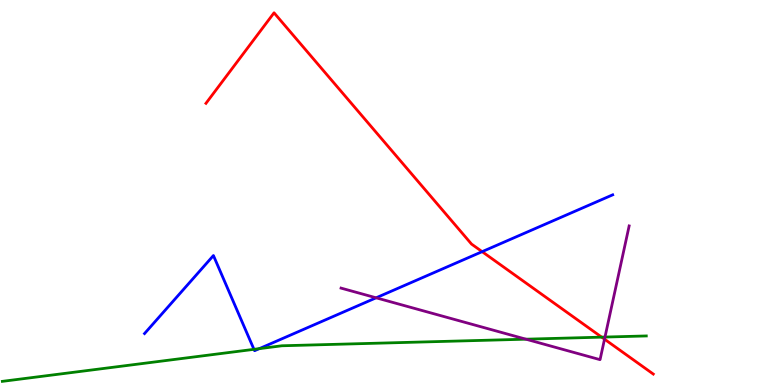[{'lines': ['blue', 'red'], 'intersections': [{'x': 6.22, 'y': 3.46}]}, {'lines': ['green', 'red'], 'intersections': [{'x': 7.76, 'y': 1.24}]}, {'lines': ['purple', 'red'], 'intersections': [{'x': 7.8, 'y': 1.19}]}, {'lines': ['blue', 'green'], 'intersections': [{'x': 3.28, 'y': 0.926}, {'x': 3.35, 'y': 0.944}]}, {'lines': ['blue', 'purple'], 'intersections': [{'x': 4.85, 'y': 2.26}]}, {'lines': ['green', 'purple'], 'intersections': [{'x': 6.79, 'y': 1.19}, {'x': 7.81, 'y': 1.25}]}]